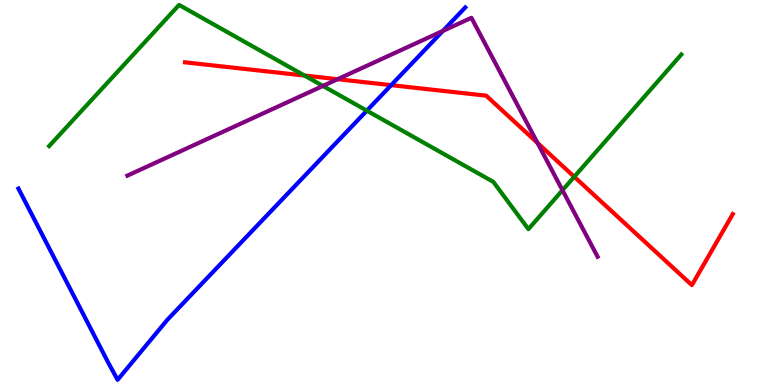[{'lines': ['blue', 'red'], 'intersections': [{'x': 5.05, 'y': 7.79}]}, {'lines': ['green', 'red'], 'intersections': [{'x': 3.93, 'y': 8.04}, {'x': 7.41, 'y': 5.41}]}, {'lines': ['purple', 'red'], 'intersections': [{'x': 4.36, 'y': 7.94}, {'x': 6.94, 'y': 6.29}]}, {'lines': ['blue', 'green'], 'intersections': [{'x': 4.73, 'y': 7.13}]}, {'lines': ['blue', 'purple'], 'intersections': [{'x': 5.71, 'y': 9.2}]}, {'lines': ['green', 'purple'], 'intersections': [{'x': 4.17, 'y': 7.77}, {'x': 7.26, 'y': 5.06}]}]